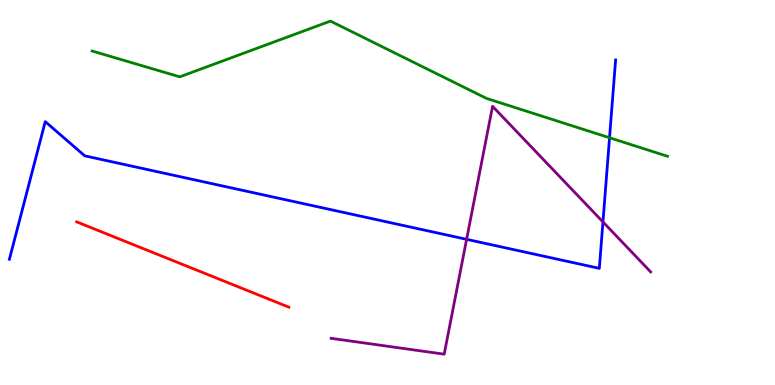[{'lines': ['blue', 'red'], 'intersections': []}, {'lines': ['green', 'red'], 'intersections': []}, {'lines': ['purple', 'red'], 'intersections': []}, {'lines': ['blue', 'green'], 'intersections': [{'x': 7.86, 'y': 6.42}]}, {'lines': ['blue', 'purple'], 'intersections': [{'x': 6.02, 'y': 3.78}, {'x': 7.78, 'y': 4.24}]}, {'lines': ['green', 'purple'], 'intersections': []}]